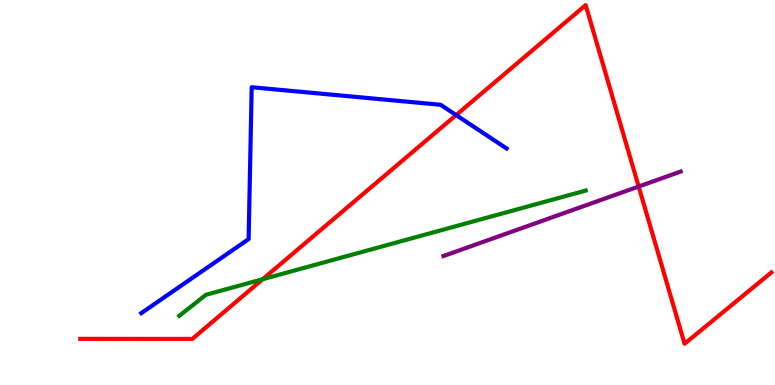[{'lines': ['blue', 'red'], 'intersections': [{'x': 5.89, 'y': 7.01}]}, {'lines': ['green', 'red'], 'intersections': [{'x': 3.39, 'y': 2.75}]}, {'lines': ['purple', 'red'], 'intersections': [{'x': 8.24, 'y': 5.16}]}, {'lines': ['blue', 'green'], 'intersections': []}, {'lines': ['blue', 'purple'], 'intersections': []}, {'lines': ['green', 'purple'], 'intersections': []}]